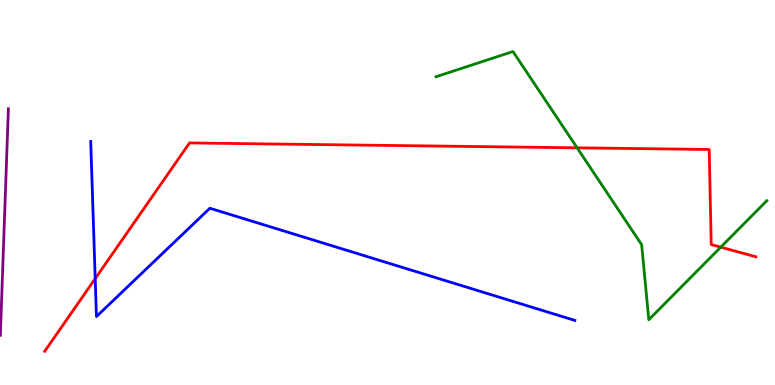[{'lines': ['blue', 'red'], 'intersections': [{'x': 1.23, 'y': 2.76}]}, {'lines': ['green', 'red'], 'intersections': [{'x': 7.45, 'y': 6.16}, {'x': 9.3, 'y': 3.58}]}, {'lines': ['purple', 'red'], 'intersections': []}, {'lines': ['blue', 'green'], 'intersections': []}, {'lines': ['blue', 'purple'], 'intersections': []}, {'lines': ['green', 'purple'], 'intersections': []}]